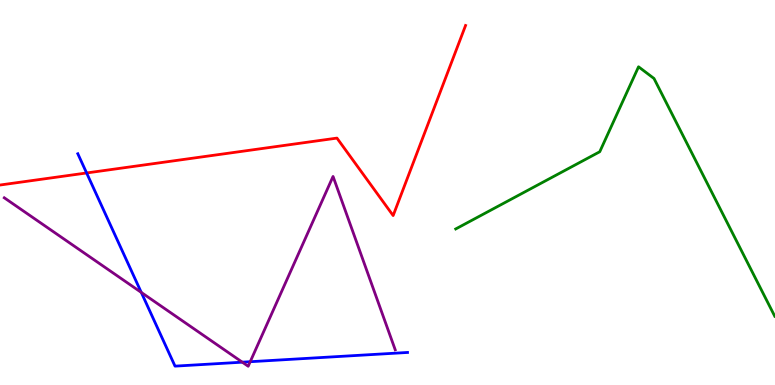[{'lines': ['blue', 'red'], 'intersections': [{'x': 1.12, 'y': 5.51}]}, {'lines': ['green', 'red'], 'intersections': []}, {'lines': ['purple', 'red'], 'intersections': []}, {'lines': ['blue', 'green'], 'intersections': []}, {'lines': ['blue', 'purple'], 'intersections': [{'x': 1.82, 'y': 2.4}, {'x': 3.13, 'y': 0.593}, {'x': 3.23, 'y': 0.605}]}, {'lines': ['green', 'purple'], 'intersections': []}]